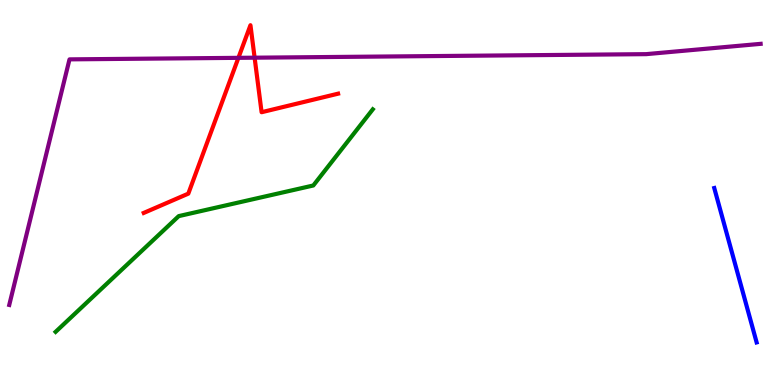[{'lines': ['blue', 'red'], 'intersections': []}, {'lines': ['green', 'red'], 'intersections': []}, {'lines': ['purple', 'red'], 'intersections': [{'x': 3.08, 'y': 8.5}, {'x': 3.29, 'y': 8.5}]}, {'lines': ['blue', 'green'], 'intersections': []}, {'lines': ['blue', 'purple'], 'intersections': []}, {'lines': ['green', 'purple'], 'intersections': []}]